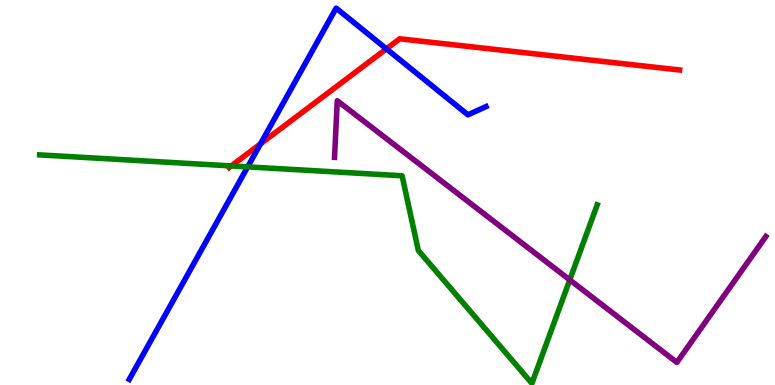[{'lines': ['blue', 'red'], 'intersections': [{'x': 3.36, 'y': 6.26}, {'x': 4.99, 'y': 8.73}]}, {'lines': ['green', 'red'], 'intersections': [{'x': 2.98, 'y': 5.69}]}, {'lines': ['purple', 'red'], 'intersections': []}, {'lines': ['blue', 'green'], 'intersections': [{'x': 3.2, 'y': 5.67}]}, {'lines': ['blue', 'purple'], 'intersections': []}, {'lines': ['green', 'purple'], 'intersections': [{'x': 7.35, 'y': 2.73}]}]